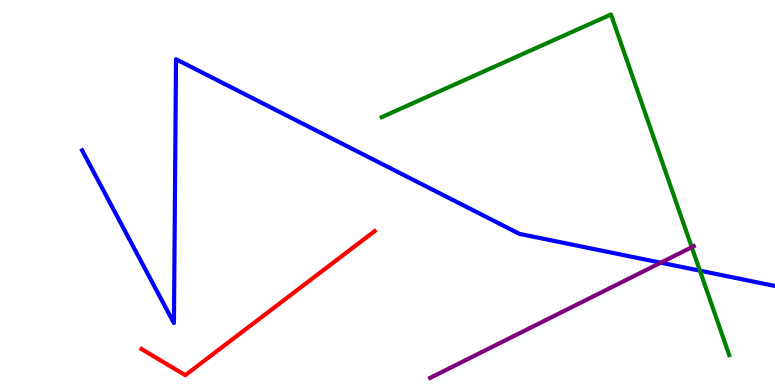[{'lines': ['blue', 'red'], 'intersections': []}, {'lines': ['green', 'red'], 'intersections': []}, {'lines': ['purple', 'red'], 'intersections': []}, {'lines': ['blue', 'green'], 'intersections': [{'x': 9.03, 'y': 2.97}]}, {'lines': ['blue', 'purple'], 'intersections': [{'x': 8.53, 'y': 3.18}]}, {'lines': ['green', 'purple'], 'intersections': [{'x': 8.93, 'y': 3.58}]}]